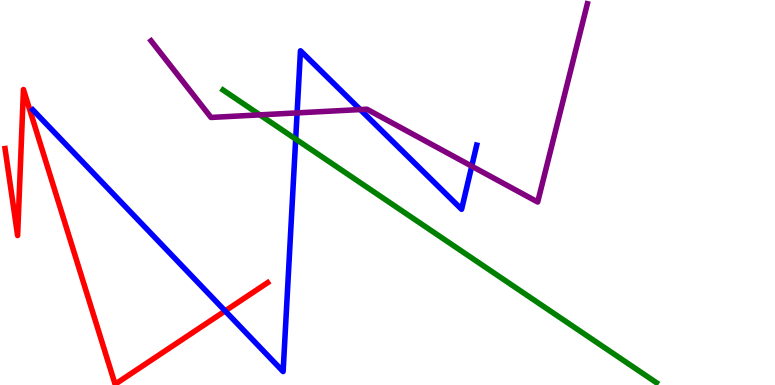[{'lines': ['blue', 'red'], 'intersections': [{'x': 2.91, 'y': 1.92}]}, {'lines': ['green', 'red'], 'intersections': []}, {'lines': ['purple', 'red'], 'intersections': []}, {'lines': ['blue', 'green'], 'intersections': [{'x': 3.82, 'y': 6.39}]}, {'lines': ['blue', 'purple'], 'intersections': [{'x': 3.83, 'y': 7.07}, {'x': 4.65, 'y': 7.15}, {'x': 6.09, 'y': 5.68}]}, {'lines': ['green', 'purple'], 'intersections': [{'x': 3.35, 'y': 7.02}]}]